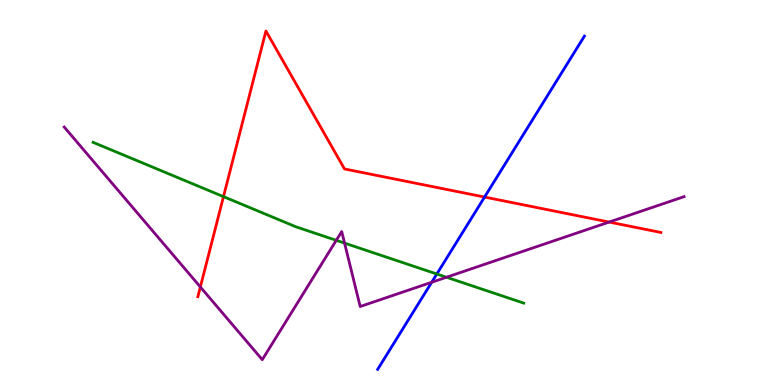[{'lines': ['blue', 'red'], 'intersections': [{'x': 6.25, 'y': 4.88}]}, {'lines': ['green', 'red'], 'intersections': [{'x': 2.88, 'y': 4.89}]}, {'lines': ['purple', 'red'], 'intersections': [{'x': 2.59, 'y': 2.55}, {'x': 7.86, 'y': 4.23}]}, {'lines': ['blue', 'green'], 'intersections': [{'x': 5.64, 'y': 2.88}]}, {'lines': ['blue', 'purple'], 'intersections': [{'x': 5.57, 'y': 2.67}]}, {'lines': ['green', 'purple'], 'intersections': [{'x': 4.34, 'y': 3.76}, {'x': 4.45, 'y': 3.69}, {'x': 5.76, 'y': 2.8}]}]